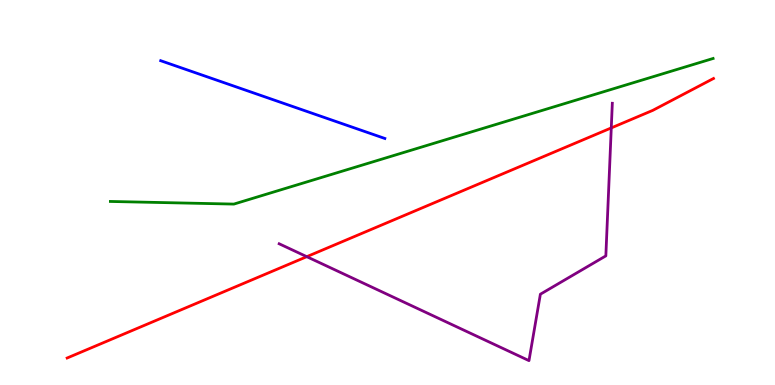[{'lines': ['blue', 'red'], 'intersections': []}, {'lines': ['green', 'red'], 'intersections': []}, {'lines': ['purple', 'red'], 'intersections': [{'x': 3.96, 'y': 3.33}, {'x': 7.89, 'y': 6.68}]}, {'lines': ['blue', 'green'], 'intersections': []}, {'lines': ['blue', 'purple'], 'intersections': []}, {'lines': ['green', 'purple'], 'intersections': []}]